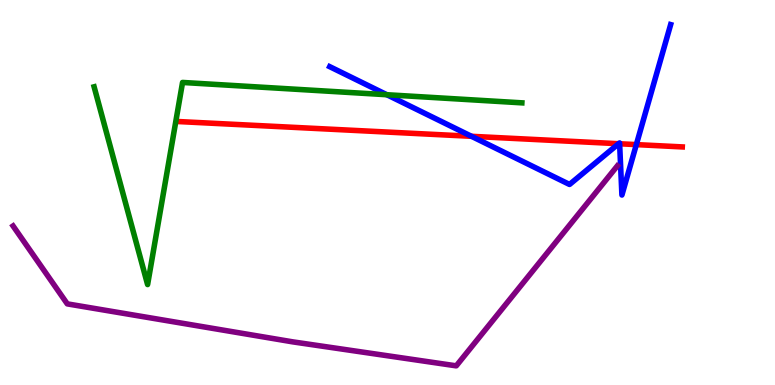[{'lines': ['blue', 'red'], 'intersections': [{'x': 6.08, 'y': 6.46}, {'x': 7.98, 'y': 6.27}, {'x': 8.0, 'y': 6.27}, {'x': 8.21, 'y': 6.24}]}, {'lines': ['green', 'red'], 'intersections': []}, {'lines': ['purple', 'red'], 'intersections': []}, {'lines': ['blue', 'green'], 'intersections': [{'x': 4.99, 'y': 7.54}]}, {'lines': ['blue', 'purple'], 'intersections': []}, {'lines': ['green', 'purple'], 'intersections': []}]